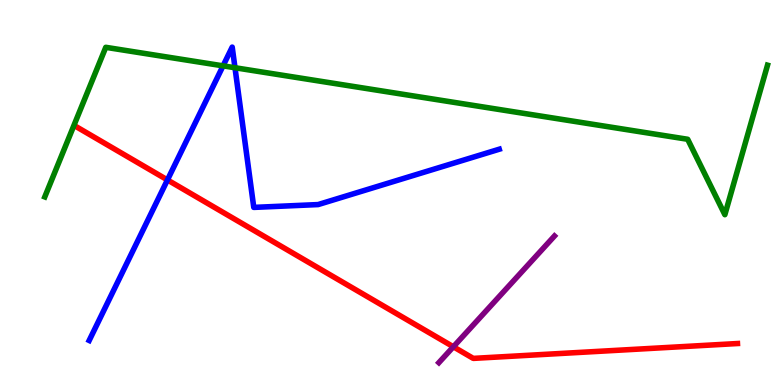[{'lines': ['blue', 'red'], 'intersections': [{'x': 2.16, 'y': 5.33}]}, {'lines': ['green', 'red'], 'intersections': []}, {'lines': ['purple', 'red'], 'intersections': [{'x': 5.85, 'y': 0.993}]}, {'lines': ['blue', 'green'], 'intersections': [{'x': 2.88, 'y': 8.29}, {'x': 3.03, 'y': 8.24}]}, {'lines': ['blue', 'purple'], 'intersections': []}, {'lines': ['green', 'purple'], 'intersections': []}]